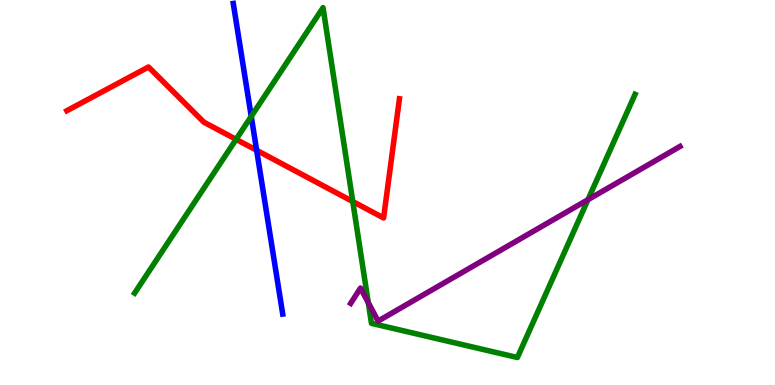[{'lines': ['blue', 'red'], 'intersections': [{'x': 3.31, 'y': 6.1}]}, {'lines': ['green', 'red'], 'intersections': [{'x': 3.05, 'y': 6.38}, {'x': 4.55, 'y': 4.77}]}, {'lines': ['purple', 'red'], 'intersections': []}, {'lines': ['blue', 'green'], 'intersections': [{'x': 3.24, 'y': 6.98}]}, {'lines': ['blue', 'purple'], 'intersections': []}, {'lines': ['green', 'purple'], 'intersections': [{'x': 4.75, 'y': 2.14}, {'x': 7.59, 'y': 4.81}]}]